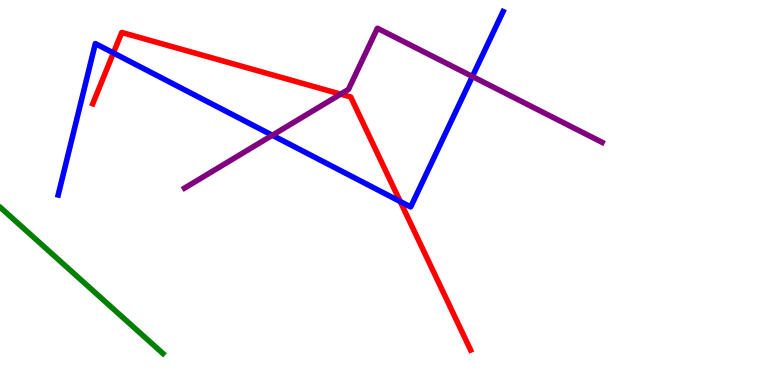[{'lines': ['blue', 'red'], 'intersections': [{'x': 1.46, 'y': 8.62}, {'x': 5.16, 'y': 4.77}]}, {'lines': ['green', 'red'], 'intersections': []}, {'lines': ['purple', 'red'], 'intersections': [{'x': 4.4, 'y': 7.56}]}, {'lines': ['blue', 'green'], 'intersections': []}, {'lines': ['blue', 'purple'], 'intersections': [{'x': 3.51, 'y': 6.49}, {'x': 6.1, 'y': 8.01}]}, {'lines': ['green', 'purple'], 'intersections': []}]